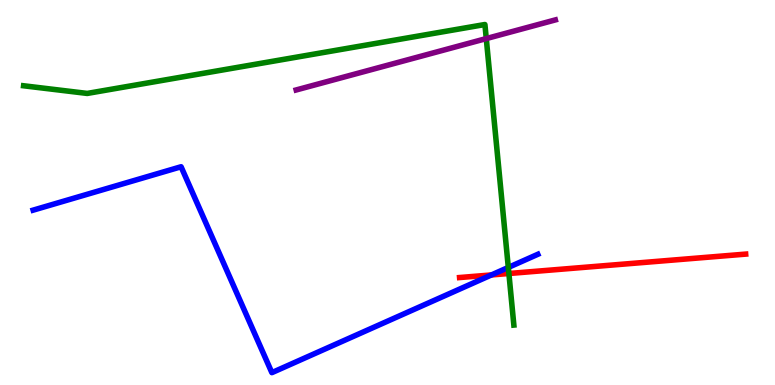[{'lines': ['blue', 'red'], 'intersections': [{'x': 6.34, 'y': 2.86}]}, {'lines': ['green', 'red'], 'intersections': [{'x': 6.57, 'y': 2.9}]}, {'lines': ['purple', 'red'], 'intersections': []}, {'lines': ['blue', 'green'], 'intersections': [{'x': 6.56, 'y': 3.05}]}, {'lines': ['blue', 'purple'], 'intersections': []}, {'lines': ['green', 'purple'], 'intersections': [{'x': 6.27, 'y': 9.0}]}]